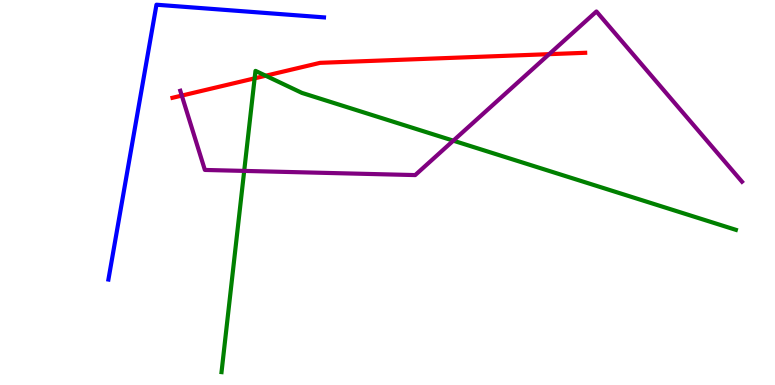[{'lines': ['blue', 'red'], 'intersections': []}, {'lines': ['green', 'red'], 'intersections': [{'x': 3.29, 'y': 7.97}, {'x': 3.43, 'y': 8.03}]}, {'lines': ['purple', 'red'], 'intersections': [{'x': 2.35, 'y': 7.52}, {'x': 7.09, 'y': 8.59}]}, {'lines': ['blue', 'green'], 'intersections': []}, {'lines': ['blue', 'purple'], 'intersections': []}, {'lines': ['green', 'purple'], 'intersections': [{'x': 3.15, 'y': 5.56}, {'x': 5.85, 'y': 6.35}]}]